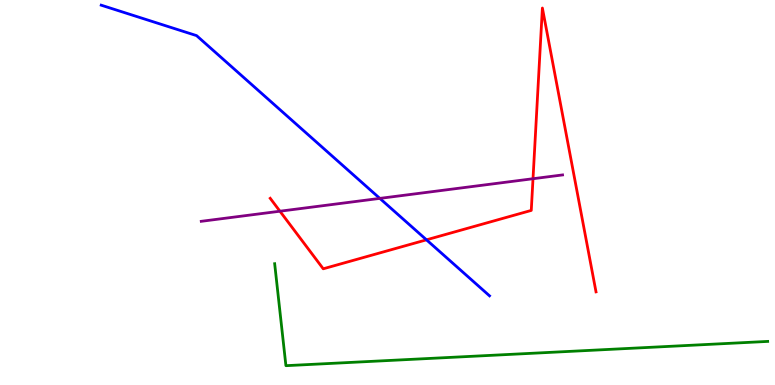[{'lines': ['blue', 'red'], 'intersections': [{'x': 5.5, 'y': 3.77}]}, {'lines': ['green', 'red'], 'intersections': []}, {'lines': ['purple', 'red'], 'intersections': [{'x': 3.61, 'y': 4.51}, {'x': 6.88, 'y': 5.36}]}, {'lines': ['blue', 'green'], 'intersections': []}, {'lines': ['blue', 'purple'], 'intersections': [{'x': 4.9, 'y': 4.85}]}, {'lines': ['green', 'purple'], 'intersections': []}]